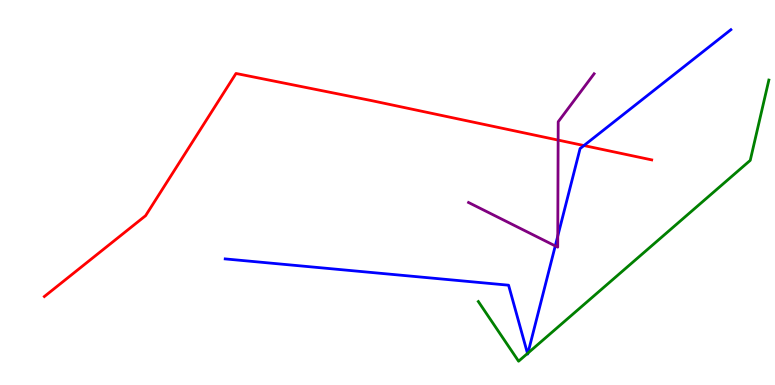[{'lines': ['blue', 'red'], 'intersections': [{'x': 7.53, 'y': 6.22}]}, {'lines': ['green', 'red'], 'intersections': []}, {'lines': ['purple', 'red'], 'intersections': [{'x': 7.2, 'y': 6.36}]}, {'lines': ['blue', 'green'], 'intersections': [{'x': 6.81, 'y': 0.819}, {'x': 6.81, 'y': 0.828}]}, {'lines': ['blue', 'purple'], 'intersections': [{'x': 7.16, 'y': 3.61}, {'x': 7.2, 'y': 3.87}]}, {'lines': ['green', 'purple'], 'intersections': []}]